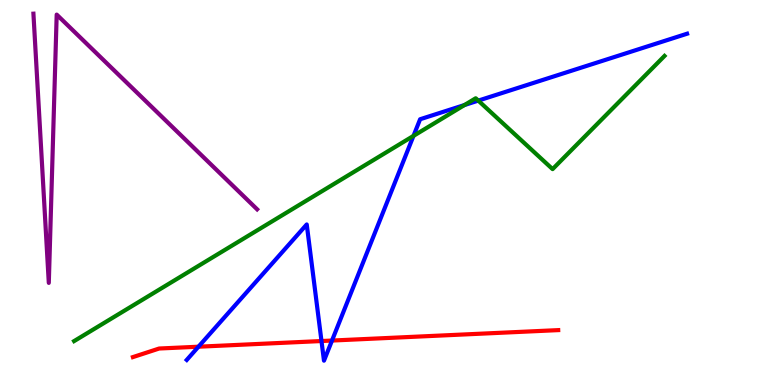[{'lines': ['blue', 'red'], 'intersections': [{'x': 2.56, 'y': 0.995}, {'x': 4.15, 'y': 1.14}, {'x': 4.28, 'y': 1.15}]}, {'lines': ['green', 'red'], 'intersections': []}, {'lines': ['purple', 'red'], 'intersections': []}, {'lines': ['blue', 'green'], 'intersections': [{'x': 5.34, 'y': 6.47}, {'x': 5.99, 'y': 7.27}, {'x': 6.17, 'y': 7.39}]}, {'lines': ['blue', 'purple'], 'intersections': []}, {'lines': ['green', 'purple'], 'intersections': []}]